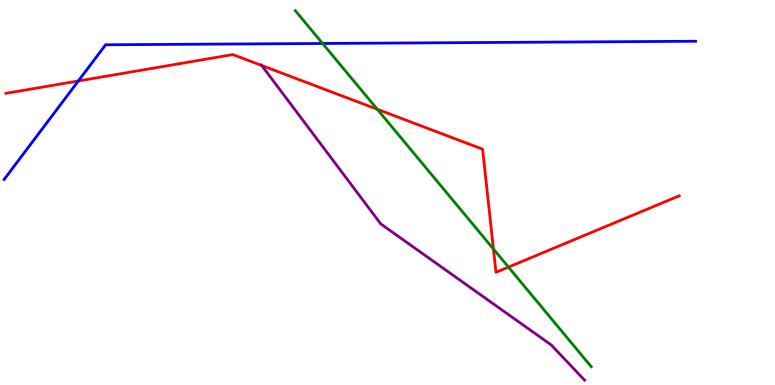[{'lines': ['blue', 'red'], 'intersections': [{'x': 1.01, 'y': 7.9}]}, {'lines': ['green', 'red'], 'intersections': [{'x': 4.87, 'y': 7.16}, {'x': 6.37, 'y': 3.53}, {'x': 6.56, 'y': 3.06}]}, {'lines': ['purple', 'red'], 'intersections': [{'x': 3.38, 'y': 8.3}]}, {'lines': ['blue', 'green'], 'intersections': [{'x': 4.16, 'y': 8.87}]}, {'lines': ['blue', 'purple'], 'intersections': []}, {'lines': ['green', 'purple'], 'intersections': []}]